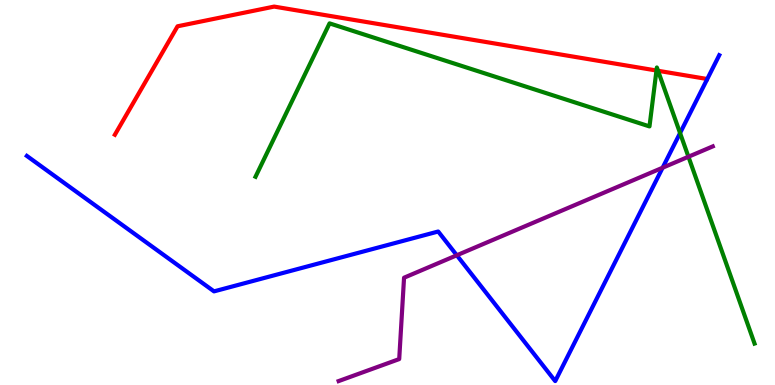[{'lines': ['blue', 'red'], 'intersections': []}, {'lines': ['green', 'red'], 'intersections': [{'x': 8.47, 'y': 8.17}, {'x': 8.49, 'y': 8.16}]}, {'lines': ['purple', 'red'], 'intersections': []}, {'lines': ['blue', 'green'], 'intersections': [{'x': 8.78, 'y': 6.54}]}, {'lines': ['blue', 'purple'], 'intersections': [{'x': 5.89, 'y': 3.37}, {'x': 8.55, 'y': 5.64}]}, {'lines': ['green', 'purple'], 'intersections': [{'x': 8.88, 'y': 5.93}]}]